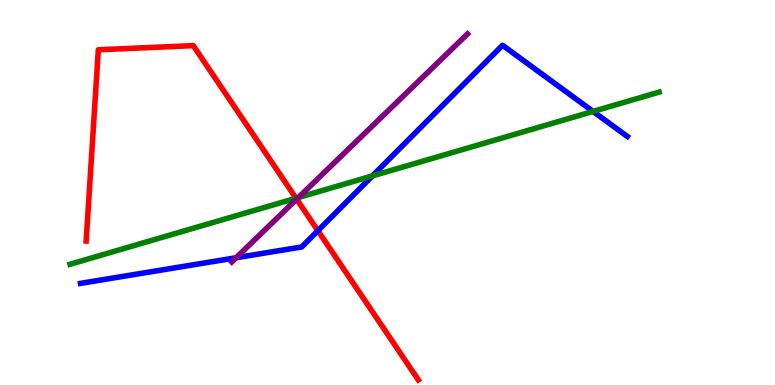[{'lines': ['blue', 'red'], 'intersections': [{'x': 4.1, 'y': 4.01}]}, {'lines': ['green', 'red'], 'intersections': [{'x': 3.82, 'y': 4.85}]}, {'lines': ['purple', 'red'], 'intersections': [{'x': 3.83, 'y': 4.83}]}, {'lines': ['blue', 'green'], 'intersections': [{'x': 4.81, 'y': 5.43}, {'x': 7.65, 'y': 7.11}]}, {'lines': ['blue', 'purple'], 'intersections': [{'x': 3.05, 'y': 3.31}]}, {'lines': ['green', 'purple'], 'intersections': [{'x': 3.85, 'y': 4.87}]}]